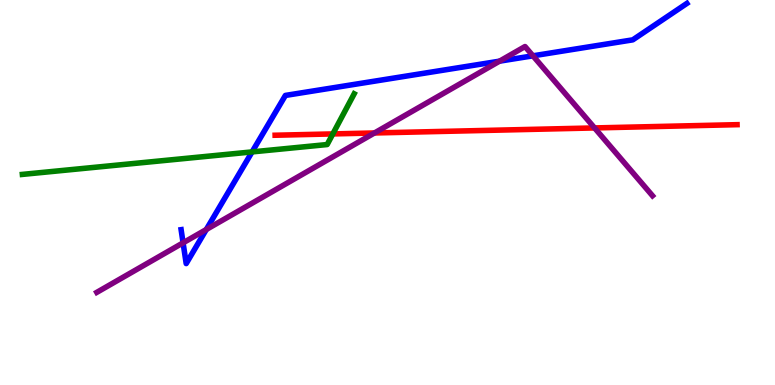[{'lines': ['blue', 'red'], 'intersections': []}, {'lines': ['green', 'red'], 'intersections': [{'x': 4.29, 'y': 6.52}]}, {'lines': ['purple', 'red'], 'intersections': [{'x': 4.83, 'y': 6.55}, {'x': 7.67, 'y': 6.68}]}, {'lines': ['blue', 'green'], 'intersections': [{'x': 3.25, 'y': 6.05}]}, {'lines': ['blue', 'purple'], 'intersections': [{'x': 2.36, 'y': 3.69}, {'x': 2.66, 'y': 4.04}, {'x': 6.45, 'y': 8.41}, {'x': 6.88, 'y': 8.55}]}, {'lines': ['green', 'purple'], 'intersections': []}]